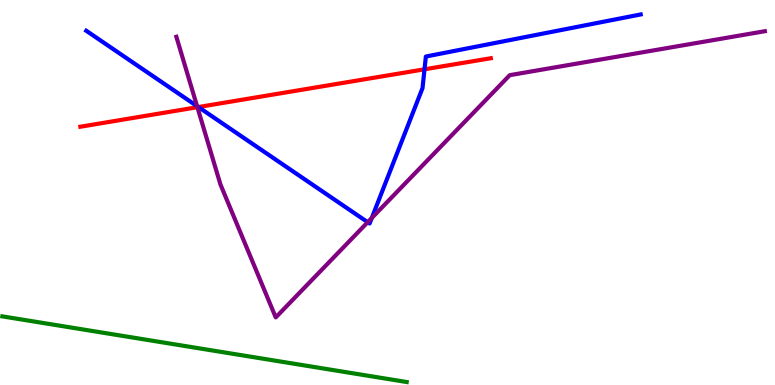[{'lines': ['blue', 'red'], 'intersections': [{'x': 2.56, 'y': 7.22}, {'x': 5.48, 'y': 8.2}]}, {'lines': ['green', 'red'], 'intersections': []}, {'lines': ['purple', 'red'], 'intersections': [{'x': 2.55, 'y': 7.22}]}, {'lines': ['blue', 'green'], 'intersections': []}, {'lines': ['blue', 'purple'], 'intersections': [{'x': 2.54, 'y': 7.24}, {'x': 4.74, 'y': 4.23}, {'x': 4.8, 'y': 4.34}]}, {'lines': ['green', 'purple'], 'intersections': []}]